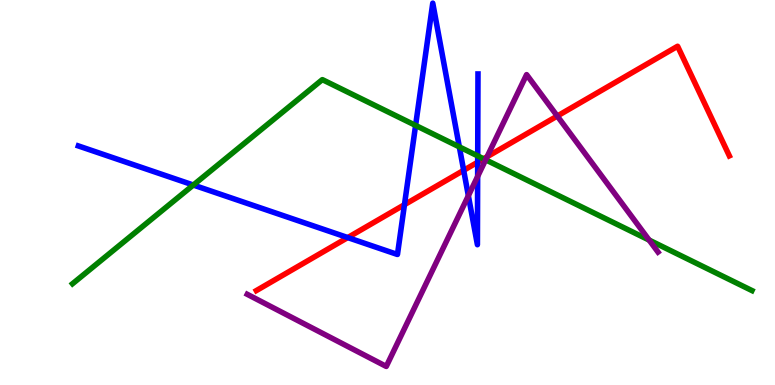[{'lines': ['blue', 'red'], 'intersections': [{'x': 4.49, 'y': 3.83}, {'x': 5.22, 'y': 4.68}, {'x': 5.98, 'y': 5.58}, {'x': 6.16, 'y': 5.79}]}, {'lines': ['green', 'red'], 'intersections': [{'x': 6.24, 'y': 5.88}]}, {'lines': ['purple', 'red'], 'intersections': [{'x': 6.29, 'y': 5.93}, {'x': 7.19, 'y': 6.99}]}, {'lines': ['blue', 'green'], 'intersections': [{'x': 2.49, 'y': 5.19}, {'x': 5.36, 'y': 6.74}, {'x': 5.93, 'y': 6.18}, {'x': 6.16, 'y': 5.95}]}, {'lines': ['blue', 'purple'], 'intersections': [{'x': 6.04, 'y': 4.92}, {'x': 6.16, 'y': 5.42}]}, {'lines': ['green', 'purple'], 'intersections': [{'x': 6.27, 'y': 5.85}, {'x': 8.38, 'y': 3.76}]}]